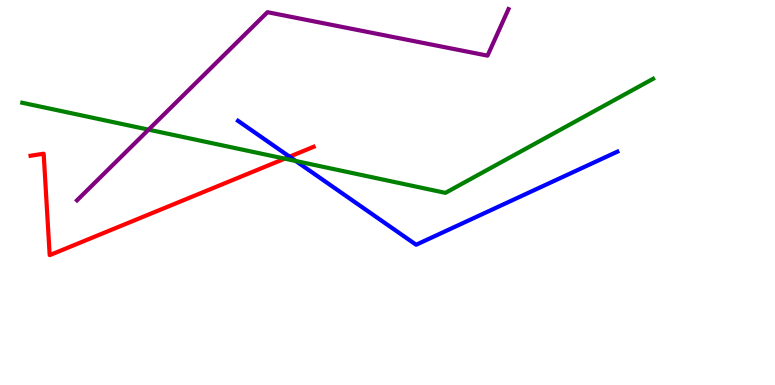[{'lines': ['blue', 'red'], 'intersections': [{'x': 3.74, 'y': 5.93}]}, {'lines': ['green', 'red'], 'intersections': [{'x': 3.67, 'y': 5.88}]}, {'lines': ['purple', 'red'], 'intersections': []}, {'lines': ['blue', 'green'], 'intersections': [{'x': 3.82, 'y': 5.82}]}, {'lines': ['blue', 'purple'], 'intersections': []}, {'lines': ['green', 'purple'], 'intersections': [{'x': 1.92, 'y': 6.63}]}]